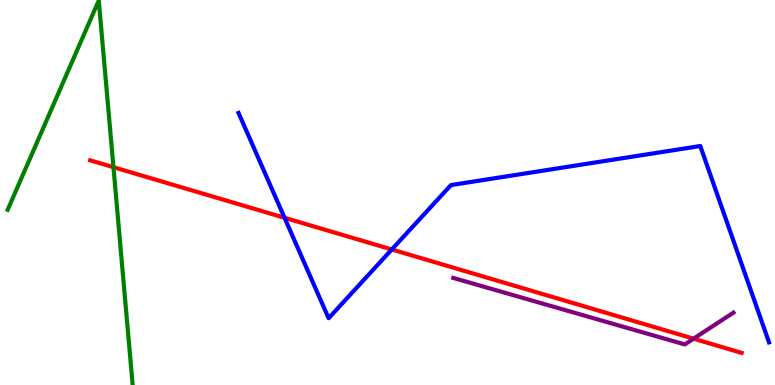[{'lines': ['blue', 'red'], 'intersections': [{'x': 3.67, 'y': 4.34}, {'x': 5.06, 'y': 3.52}]}, {'lines': ['green', 'red'], 'intersections': [{'x': 1.46, 'y': 5.66}]}, {'lines': ['purple', 'red'], 'intersections': [{'x': 8.95, 'y': 1.2}]}, {'lines': ['blue', 'green'], 'intersections': []}, {'lines': ['blue', 'purple'], 'intersections': []}, {'lines': ['green', 'purple'], 'intersections': []}]